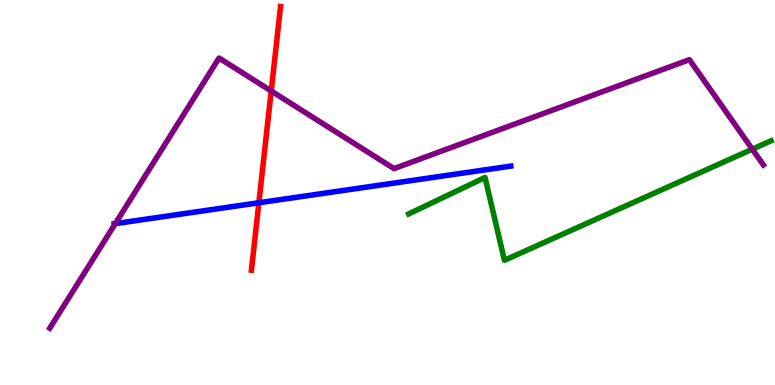[{'lines': ['blue', 'red'], 'intersections': [{'x': 3.34, 'y': 4.73}]}, {'lines': ['green', 'red'], 'intersections': []}, {'lines': ['purple', 'red'], 'intersections': [{'x': 3.5, 'y': 7.64}]}, {'lines': ['blue', 'green'], 'intersections': []}, {'lines': ['blue', 'purple'], 'intersections': [{'x': 1.49, 'y': 4.19}]}, {'lines': ['green', 'purple'], 'intersections': [{'x': 9.71, 'y': 6.13}]}]